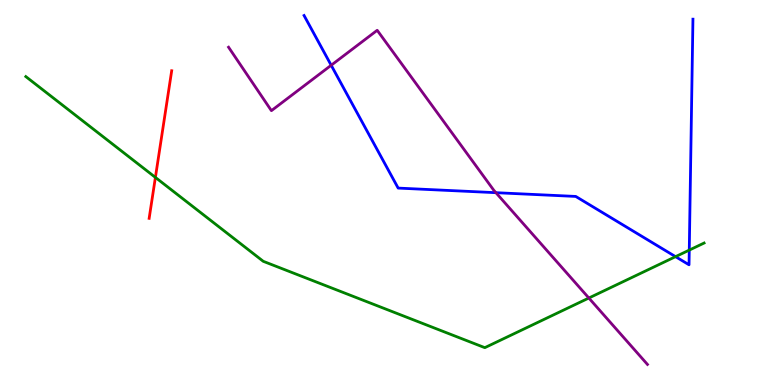[{'lines': ['blue', 'red'], 'intersections': []}, {'lines': ['green', 'red'], 'intersections': [{'x': 2.01, 'y': 5.39}]}, {'lines': ['purple', 'red'], 'intersections': []}, {'lines': ['blue', 'green'], 'intersections': [{'x': 8.72, 'y': 3.33}, {'x': 8.89, 'y': 3.5}]}, {'lines': ['blue', 'purple'], 'intersections': [{'x': 4.27, 'y': 8.31}, {'x': 6.4, 'y': 5.0}]}, {'lines': ['green', 'purple'], 'intersections': [{'x': 7.6, 'y': 2.26}]}]